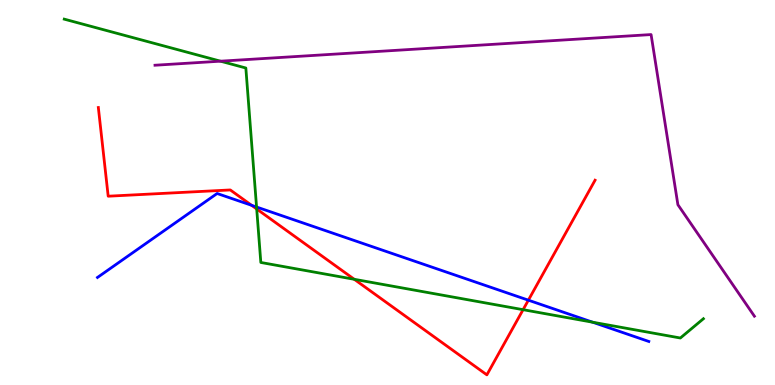[{'lines': ['blue', 'red'], 'intersections': [{'x': 3.25, 'y': 4.67}, {'x': 6.82, 'y': 2.2}]}, {'lines': ['green', 'red'], 'intersections': [{'x': 3.31, 'y': 4.57}, {'x': 4.57, 'y': 2.75}, {'x': 6.75, 'y': 1.96}]}, {'lines': ['purple', 'red'], 'intersections': []}, {'lines': ['blue', 'green'], 'intersections': [{'x': 3.31, 'y': 4.62}, {'x': 7.65, 'y': 1.63}]}, {'lines': ['blue', 'purple'], 'intersections': []}, {'lines': ['green', 'purple'], 'intersections': [{'x': 2.85, 'y': 8.41}]}]